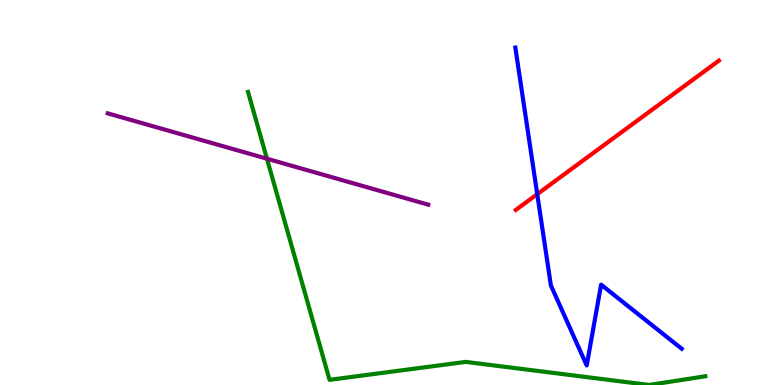[{'lines': ['blue', 'red'], 'intersections': [{'x': 6.93, 'y': 4.96}]}, {'lines': ['green', 'red'], 'intersections': []}, {'lines': ['purple', 'red'], 'intersections': []}, {'lines': ['blue', 'green'], 'intersections': []}, {'lines': ['blue', 'purple'], 'intersections': []}, {'lines': ['green', 'purple'], 'intersections': [{'x': 3.44, 'y': 5.88}]}]